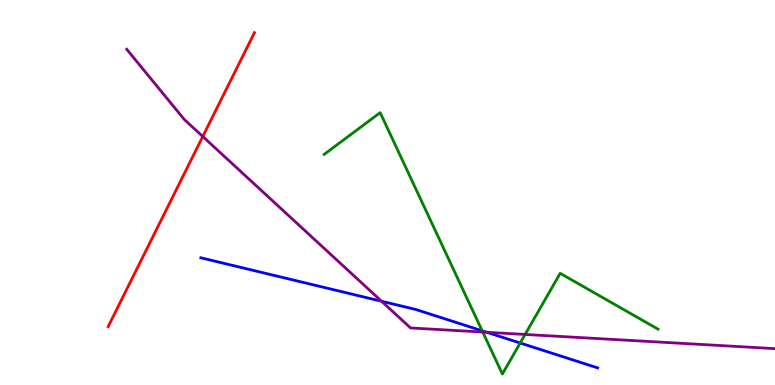[{'lines': ['blue', 'red'], 'intersections': []}, {'lines': ['green', 'red'], 'intersections': []}, {'lines': ['purple', 'red'], 'intersections': [{'x': 2.62, 'y': 6.45}]}, {'lines': ['blue', 'green'], 'intersections': [{'x': 6.22, 'y': 1.41}, {'x': 6.71, 'y': 1.09}]}, {'lines': ['blue', 'purple'], 'intersections': [{'x': 4.92, 'y': 2.18}, {'x': 6.28, 'y': 1.37}]}, {'lines': ['green', 'purple'], 'intersections': [{'x': 6.23, 'y': 1.38}, {'x': 6.78, 'y': 1.31}]}]